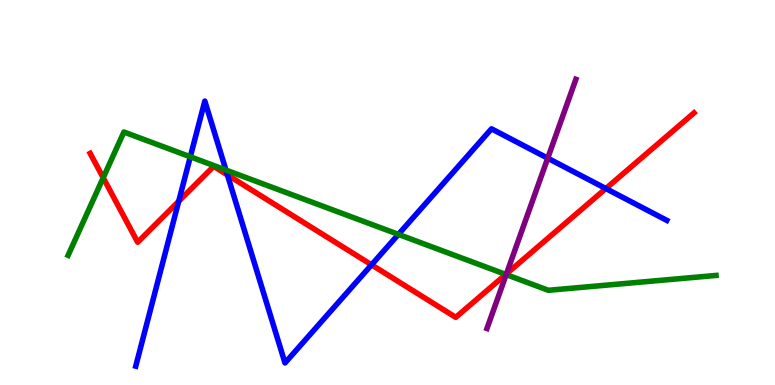[{'lines': ['blue', 'red'], 'intersections': [{'x': 2.31, 'y': 4.77}, {'x': 2.93, 'y': 5.46}, {'x': 4.79, 'y': 3.12}, {'x': 7.82, 'y': 5.1}]}, {'lines': ['green', 'red'], 'intersections': [{'x': 1.33, 'y': 5.38}, {'x': 6.53, 'y': 2.87}]}, {'lines': ['purple', 'red'], 'intersections': [{'x': 6.53, 'y': 2.89}]}, {'lines': ['blue', 'green'], 'intersections': [{'x': 2.46, 'y': 5.93}, {'x': 2.92, 'y': 5.58}, {'x': 5.14, 'y': 3.91}]}, {'lines': ['blue', 'purple'], 'intersections': [{'x': 7.07, 'y': 5.89}]}, {'lines': ['green', 'purple'], 'intersections': [{'x': 6.53, 'y': 2.87}]}]